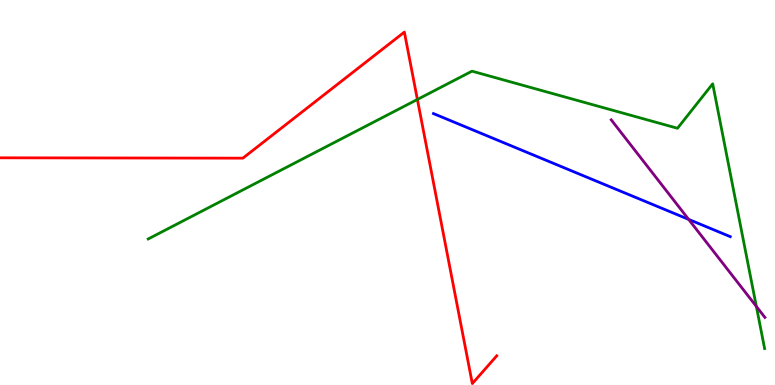[{'lines': ['blue', 'red'], 'intersections': []}, {'lines': ['green', 'red'], 'intersections': [{'x': 5.39, 'y': 7.42}]}, {'lines': ['purple', 'red'], 'intersections': []}, {'lines': ['blue', 'green'], 'intersections': []}, {'lines': ['blue', 'purple'], 'intersections': [{'x': 8.89, 'y': 4.3}]}, {'lines': ['green', 'purple'], 'intersections': [{'x': 9.76, 'y': 2.04}]}]